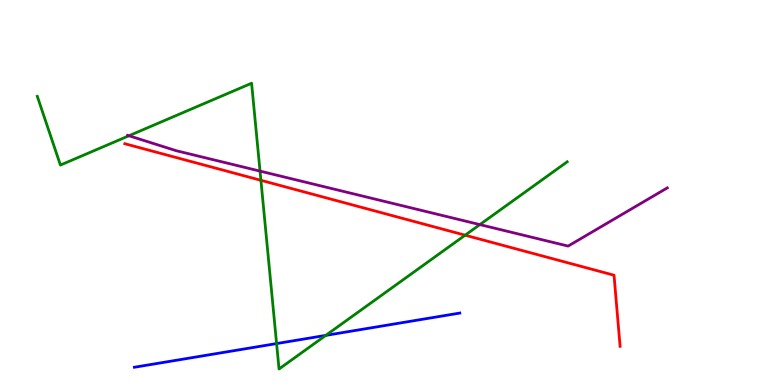[{'lines': ['blue', 'red'], 'intersections': []}, {'lines': ['green', 'red'], 'intersections': [{'x': 3.37, 'y': 5.32}, {'x': 6.0, 'y': 3.89}]}, {'lines': ['purple', 'red'], 'intersections': []}, {'lines': ['blue', 'green'], 'intersections': [{'x': 3.57, 'y': 1.08}, {'x': 4.2, 'y': 1.29}]}, {'lines': ['blue', 'purple'], 'intersections': []}, {'lines': ['green', 'purple'], 'intersections': [{'x': 1.66, 'y': 6.47}, {'x': 3.36, 'y': 5.56}, {'x': 6.19, 'y': 4.17}]}]